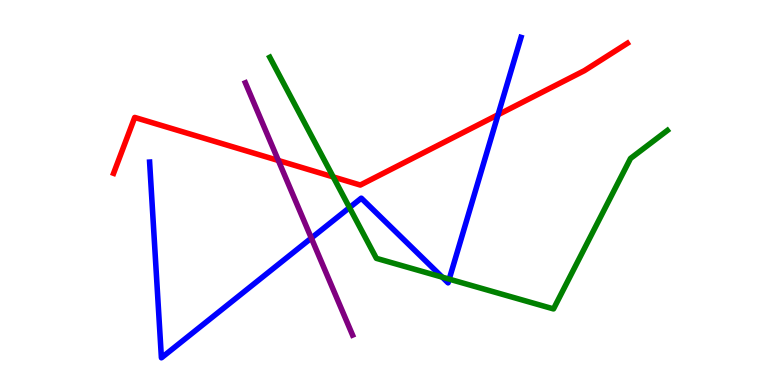[{'lines': ['blue', 'red'], 'intersections': [{'x': 6.43, 'y': 7.02}]}, {'lines': ['green', 'red'], 'intersections': [{'x': 4.3, 'y': 5.4}]}, {'lines': ['purple', 'red'], 'intersections': [{'x': 3.59, 'y': 5.83}]}, {'lines': ['blue', 'green'], 'intersections': [{'x': 4.51, 'y': 4.61}, {'x': 5.71, 'y': 2.8}, {'x': 5.8, 'y': 2.75}]}, {'lines': ['blue', 'purple'], 'intersections': [{'x': 4.02, 'y': 3.82}]}, {'lines': ['green', 'purple'], 'intersections': []}]